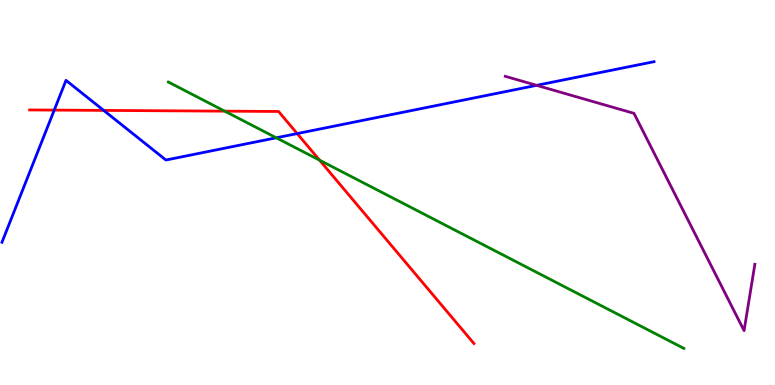[{'lines': ['blue', 'red'], 'intersections': [{'x': 0.7, 'y': 7.14}, {'x': 1.34, 'y': 7.13}, {'x': 3.83, 'y': 6.53}]}, {'lines': ['green', 'red'], 'intersections': [{'x': 2.9, 'y': 7.11}, {'x': 4.12, 'y': 5.84}]}, {'lines': ['purple', 'red'], 'intersections': []}, {'lines': ['blue', 'green'], 'intersections': [{'x': 3.56, 'y': 6.42}]}, {'lines': ['blue', 'purple'], 'intersections': [{'x': 6.92, 'y': 7.78}]}, {'lines': ['green', 'purple'], 'intersections': []}]